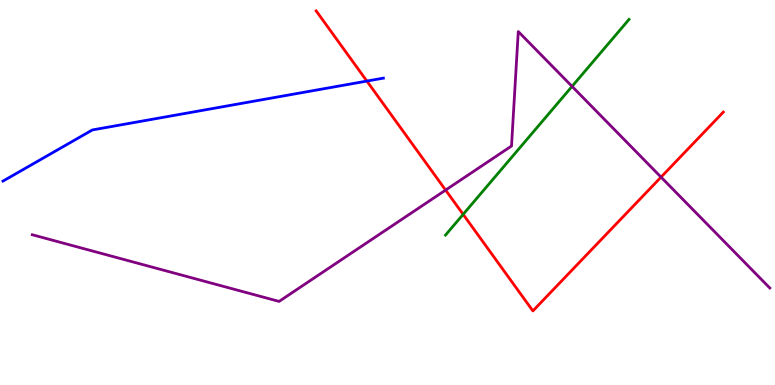[{'lines': ['blue', 'red'], 'intersections': [{'x': 4.73, 'y': 7.89}]}, {'lines': ['green', 'red'], 'intersections': [{'x': 5.98, 'y': 4.43}]}, {'lines': ['purple', 'red'], 'intersections': [{'x': 5.75, 'y': 5.06}, {'x': 8.53, 'y': 5.4}]}, {'lines': ['blue', 'green'], 'intersections': []}, {'lines': ['blue', 'purple'], 'intersections': []}, {'lines': ['green', 'purple'], 'intersections': [{'x': 7.38, 'y': 7.76}]}]